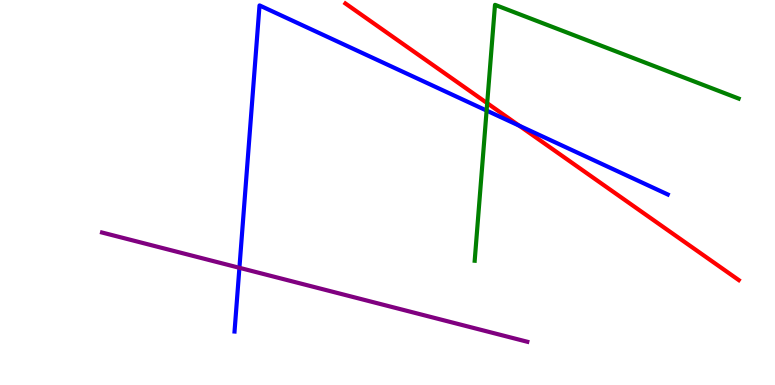[{'lines': ['blue', 'red'], 'intersections': [{'x': 6.7, 'y': 6.74}]}, {'lines': ['green', 'red'], 'intersections': [{'x': 6.29, 'y': 7.32}]}, {'lines': ['purple', 'red'], 'intersections': []}, {'lines': ['blue', 'green'], 'intersections': [{'x': 6.28, 'y': 7.13}]}, {'lines': ['blue', 'purple'], 'intersections': [{'x': 3.09, 'y': 3.04}]}, {'lines': ['green', 'purple'], 'intersections': []}]